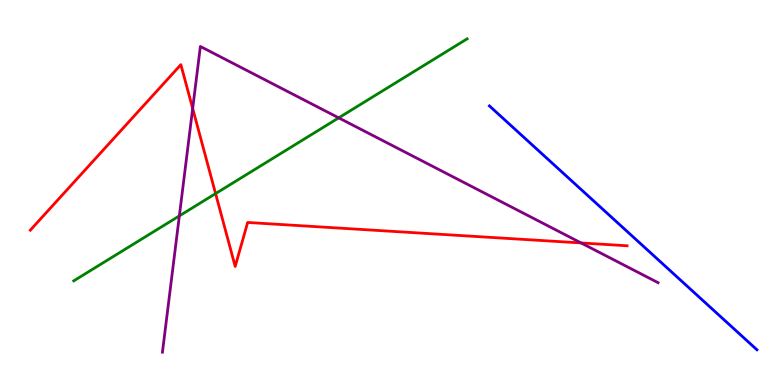[{'lines': ['blue', 'red'], 'intersections': []}, {'lines': ['green', 'red'], 'intersections': [{'x': 2.78, 'y': 4.97}]}, {'lines': ['purple', 'red'], 'intersections': [{'x': 2.49, 'y': 7.18}, {'x': 7.5, 'y': 3.69}]}, {'lines': ['blue', 'green'], 'intersections': []}, {'lines': ['blue', 'purple'], 'intersections': []}, {'lines': ['green', 'purple'], 'intersections': [{'x': 2.31, 'y': 4.39}, {'x': 4.37, 'y': 6.94}]}]